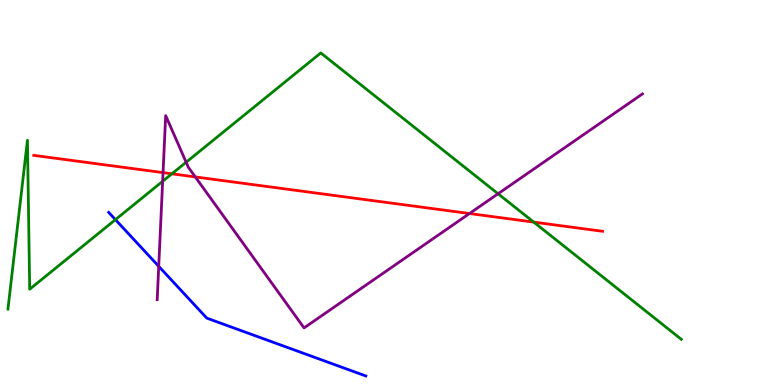[{'lines': ['blue', 'red'], 'intersections': []}, {'lines': ['green', 'red'], 'intersections': [{'x': 2.22, 'y': 5.49}, {'x': 6.89, 'y': 4.23}]}, {'lines': ['purple', 'red'], 'intersections': [{'x': 2.1, 'y': 5.52}, {'x': 2.52, 'y': 5.4}, {'x': 6.06, 'y': 4.45}]}, {'lines': ['blue', 'green'], 'intersections': [{'x': 1.49, 'y': 4.3}]}, {'lines': ['blue', 'purple'], 'intersections': [{'x': 2.05, 'y': 3.08}]}, {'lines': ['green', 'purple'], 'intersections': [{'x': 2.1, 'y': 5.29}, {'x': 2.4, 'y': 5.79}, {'x': 6.43, 'y': 4.97}]}]